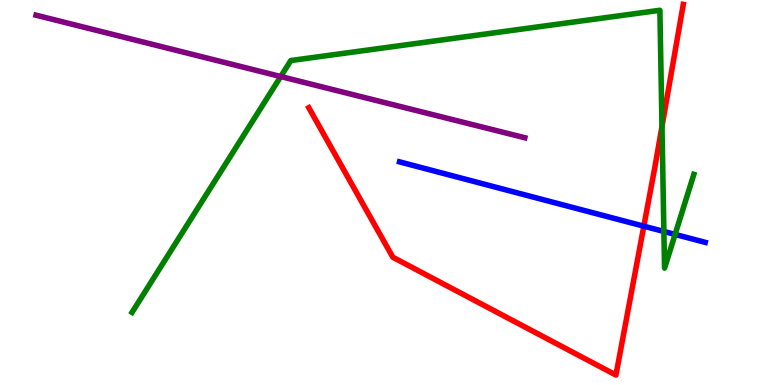[{'lines': ['blue', 'red'], 'intersections': [{'x': 8.31, 'y': 4.13}]}, {'lines': ['green', 'red'], 'intersections': [{'x': 8.54, 'y': 6.71}]}, {'lines': ['purple', 'red'], 'intersections': []}, {'lines': ['blue', 'green'], 'intersections': [{'x': 8.57, 'y': 3.99}, {'x': 8.71, 'y': 3.91}]}, {'lines': ['blue', 'purple'], 'intersections': []}, {'lines': ['green', 'purple'], 'intersections': [{'x': 3.62, 'y': 8.01}]}]